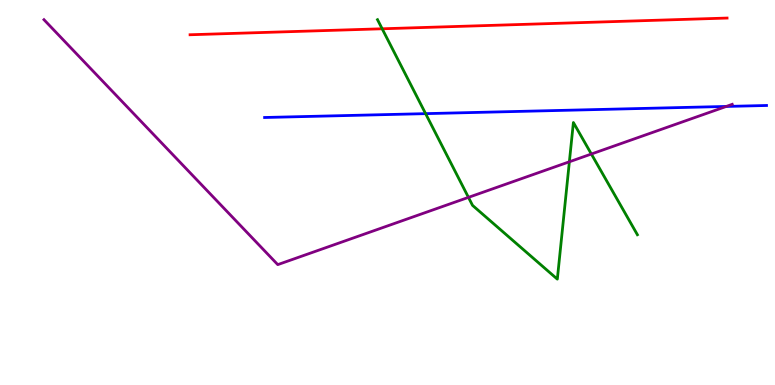[{'lines': ['blue', 'red'], 'intersections': []}, {'lines': ['green', 'red'], 'intersections': [{'x': 4.93, 'y': 9.25}]}, {'lines': ['purple', 'red'], 'intersections': []}, {'lines': ['blue', 'green'], 'intersections': [{'x': 5.49, 'y': 7.05}]}, {'lines': ['blue', 'purple'], 'intersections': [{'x': 9.37, 'y': 7.24}]}, {'lines': ['green', 'purple'], 'intersections': [{'x': 6.04, 'y': 4.87}, {'x': 7.35, 'y': 5.8}, {'x': 7.63, 'y': 6.0}]}]